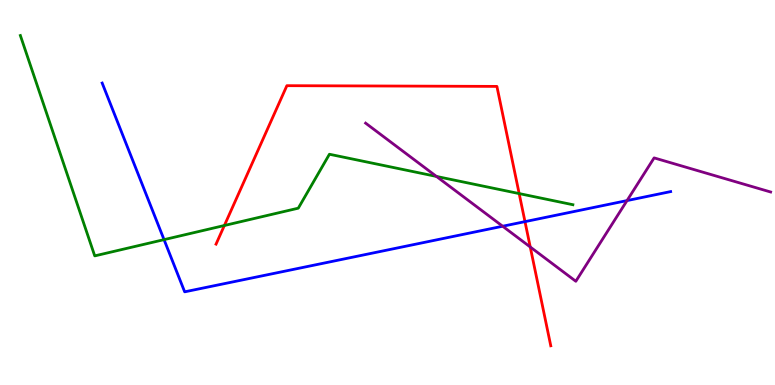[{'lines': ['blue', 'red'], 'intersections': [{'x': 6.77, 'y': 4.24}]}, {'lines': ['green', 'red'], 'intersections': [{'x': 2.9, 'y': 4.14}, {'x': 6.7, 'y': 4.97}]}, {'lines': ['purple', 'red'], 'intersections': [{'x': 6.84, 'y': 3.58}]}, {'lines': ['blue', 'green'], 'intersections': [{'x': 2.12, 'y': 3.78}]}, {'lines': ['blue', 'purple'], 'intersections': [{'x': 6.49, 'y': 4.12}, {'x': 8.09, 'y': 4.79}]}, {'lines': ['green', 'purple'], 'intersections': [{'x': 5.63, 'y': 5.42}]}]